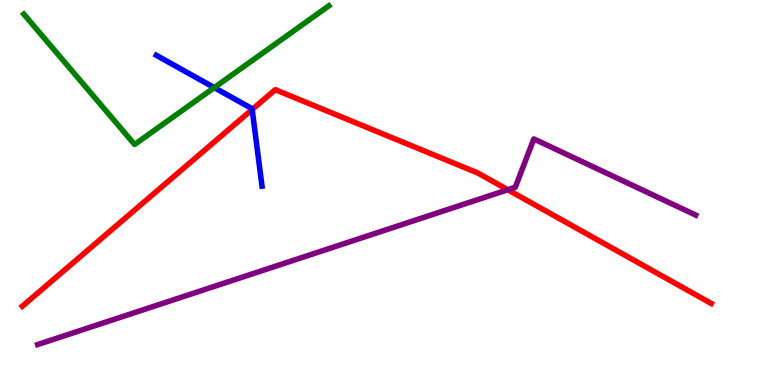[{'lines': ['blue', 'red'], 'intersections': [{'x': 3.25, 'y': 7.16}]}, {'lines': ['green', 'red'], 'intersections': []}, {'lines': ['purple', 'red'], 'intersections': [{'x': 6.55, 'y': 5.07}]}, {'lines': ['blue', 'green'], 'intersections': [{'x': 2.76, 'y': 7.72}]}, {'lines': ['blue', 'purple'], 'intersections': []}, {'lines': ['green', 'purple'], 'intersections': []}]